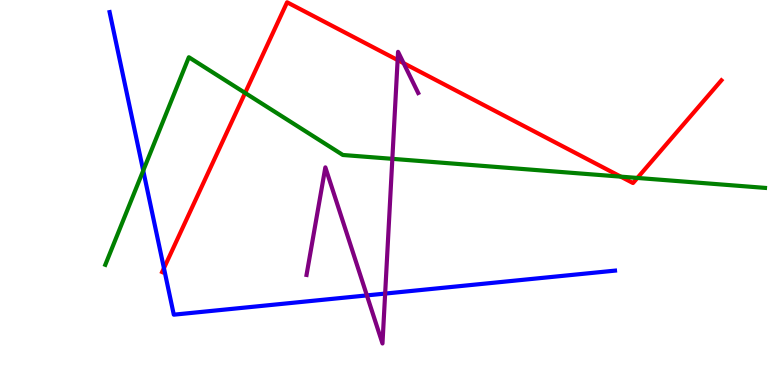[{'lines': ['blue', 'red'], 'intersections': [{'x': 2.12, 'y': 3.03}]}, {'lines': ['green', 'red'], 'intersections': [{'x': 3.16, 'y': 7.59}, {'x': 8.01, 'y': 5.41}, {'x': 8.22, 'y': 5.38}]}, {'lines': ['purple', 'red'], 'intersections': [{'x': 5.13, 'y': 8.44}, {'x': 5.21, 'y': 8.36}]}, {'lines': ['blue', 'green'], 'intersections': [{'x': 1.85, 'y': 5.57}]}, {'lines': ['blue', 'purple'], 'intersections': [{'x': 4.73, 'y': 2.33}, {'x': 4.97, 'y': 2.37}]}, {'lines': ['green', 'purple'], 'intersections': [{'x': 5.06, 'y': 5.87}]}]